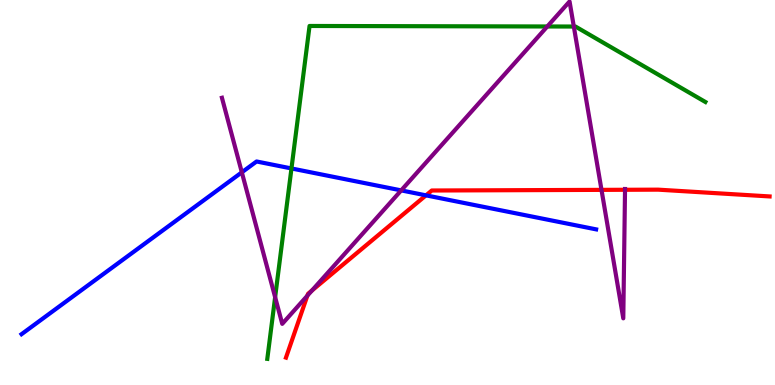[{'lines': ['blue', 'red'], 'intersections': [{'x': 5.5, 'y': 4.93}]}, {'lines': ['green', 'red'], 'intersections': []}, {'lines': ['purple', 'red'], 'intersections': [{'x': 3.97, 'y': 2.32}, {'x': 4.03, 'y': 2.46}, {'x': 7.76, 'y': 5.07}, {'x': 8.06, 'y': 5.07}]}, {'lines': ['blue', 'green'], 'intersections': [{'x': 3.76, 'y': 5.62}]}, {'lines': ['blue', 'purple'], 'intersections': [{'x': 3.12, 'y': 5.52}, {'x': 5.18, 'y': 5.05}]}, {'lines': ['green', 'purple'], 'intersections': [{'x': 3.55, 'y': 2.28}, {'x': 7.06, 'y': 9.31}, {'x': 7.4, 'y': 9.31}]}]